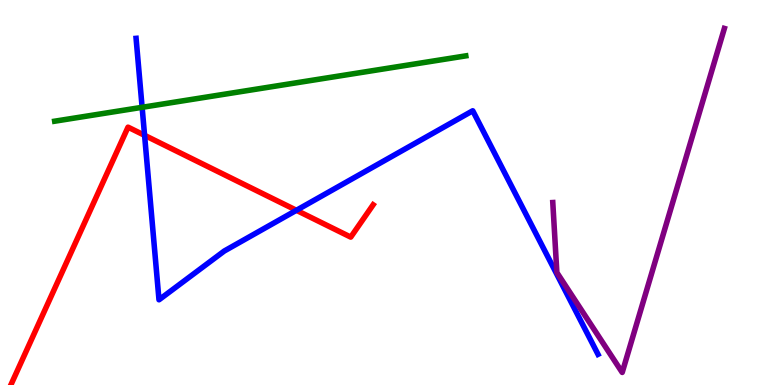[{'lines': ['blue', 'red'], 'intersections': [{'x': 1.87, 'y': 6.49}, {'x': 3.82, 'y': 4.54}]}, {'lines': ['green', 'red'], 'intersections': []}, {'lines': ['purple', 'red'], 'intersections': []}, {'lines': ['blue', 'green'], 'intersections': [{'x': 1.83, 'y': 7.21}]}, {'lines': ['blue', 'purple'], 'intersections': []}, {'lines': ['green', 'purple'], 'intersections': []}]